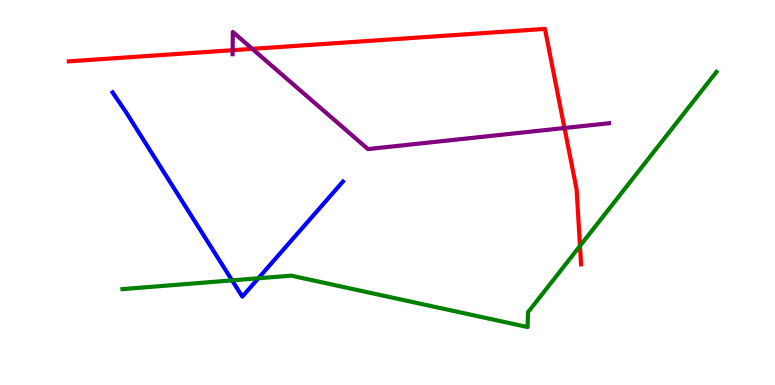[{'lines': ['blue', 'red'], 'intersections': []}, {'lines': ['green', 'red'], 'intersections': [{'x': 7.48, 'y': 3.61}]}, {'lines': ['purple', 'red'], 'intersections': [{'x': 3.0, 'y': 8.7}, {'x': 3.26, 'y': 8.73}, {'x': 7.28, 'y': 6.67}]}, {'lines': ['blue', 'green'], 'intersections': [{'x': 2.99, 'y': 2.72}, {'x': 3.33, 'y': 2.77}]}, {'lines': ['blue', 'purple'], 'intersections': []}, {'lines': ['green', 'purple'], 'intersections': []}]